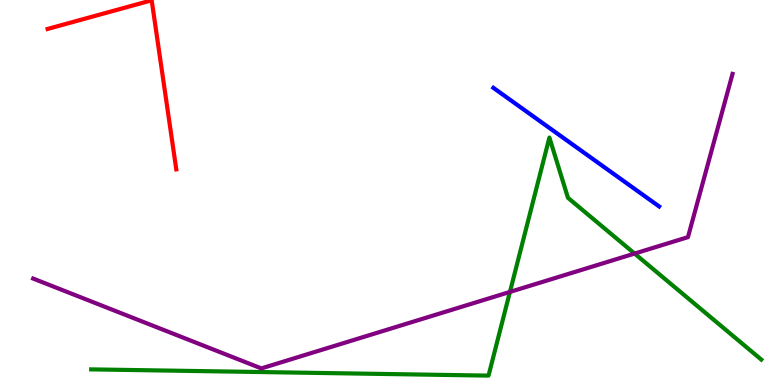[{'lines': ['blue', 'red'], 'intersections': []}, {'lines': ['green', 'red'], 'intersections': []}, {'lines': ['purple', 'red'], 'intersections': []}, {'lines': ['blue', 'green'], 'intersections': []}, {'lines': ['blue', 'purple'], 'intersections': []}, {'lines': ['green', 'purple'], 'intersections': [{'x': 6.58, 'y': 2.42}, {'x': 8.19, 'y': 3.41}]}]